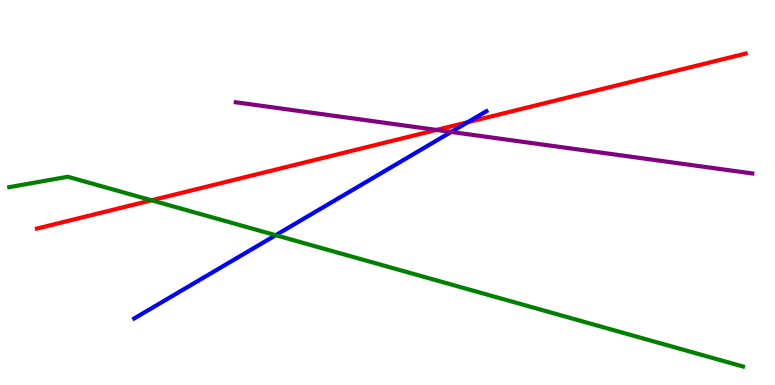[{'lines': ['blue', 'red'], 'intersections': [{'x': 6.04, 'y': 6.83}]}, {'lines': ['green', 'red'], 'intersections': [{'x': 1.95, 'y': 4.8}]}, {'lines': ['purple', 'red'], 'intersections': [{'x': 5.63, 'y': 6.63}]}, {'lines': ['blue', 'green'], 'intersections': [{'x': 3.56, 'y': 3.89}]}, {'lines': ['blue', 'purple'], 'intersections': [{'x': 5.82, 'y': 6.57}]}, {'lines': ['green', 'purple'], 'intersections': []}]